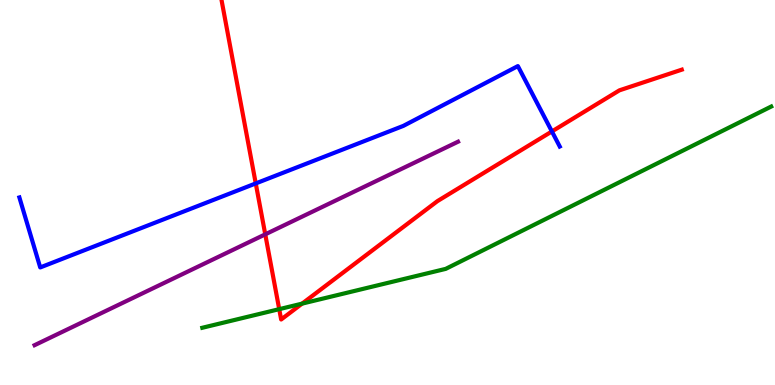[{'lines': ['blue', 'red'], 'intersections': [{'x': 3.3, 'y': 5.24}, {'x': 7.12, 'y': 6.59}]}, {'lines': ['green', 'red'], 'intersections': [{'x': 3.6, 'y': 1.97}, {'x': 3.9, 'y': 2.11}]}, {'lines': ['purple', 'red'], 'intersections': [{'x': 3.42, 'y': 3.91}]}, {'lines': ['blue', 'green'], 'intersections': []}, {'lines': ['blue', 'purple'], 'intersections': []}, {'lines': ['green', 'purple'], 'intersections': []}]